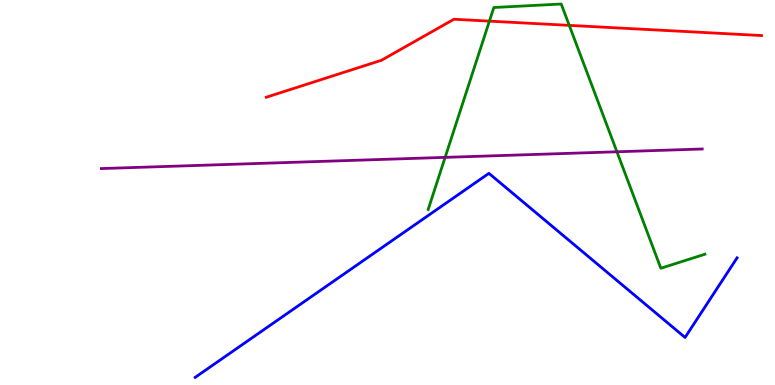[{'lines': ['blue', 'red'], 'intersections': []}, {'lines': ['green', 'red'], 'intersections': [{'x': 6.31, 'y': 9.45}, {'x': 7.35, 'y': 9.34}]}, {'lines': ['purple', 'red'], 'intersections': []}, {'lines': ['blue', 'green'], 'intersections': []}, {'lines': ['blue', 'purple'], 'intersections': []}, {'lines': ['green', 'purple'], 'intersections': [{'x': 5.74, 'y': 5.91}, {'x': 7.96, 'y': 6.06}]}]